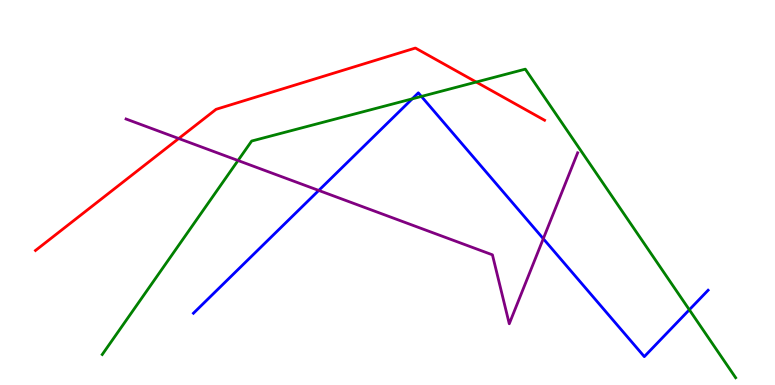[{'lines': ['blue', 'red'], 'intersections': []}, {'lines': ['green', 'red'], 'intersections': [{'x': 6.14, 'y': 7.87}]}, {'lines': ['purple', 'red'], 'intersections': [{'x': 2.31, 'y': 6.4}]}, {'lines': ['blue', 'green'], 'intersections': [{'x': 5.32, 'y': 7.43}, {'x': 5.44, 'y': 7.5}, {'x': 8.89, 'y': 1.95}]}, {'lines': ['blue', 'purple'], 'intersections': [{'x': 4.11, 'y': 5.05}, {'x': 7.01, 'y': 3.8}]}, {'lines': ['green', 'purple'], 'intersections': [{'x': 3.07, 'y': 5.83}]}]